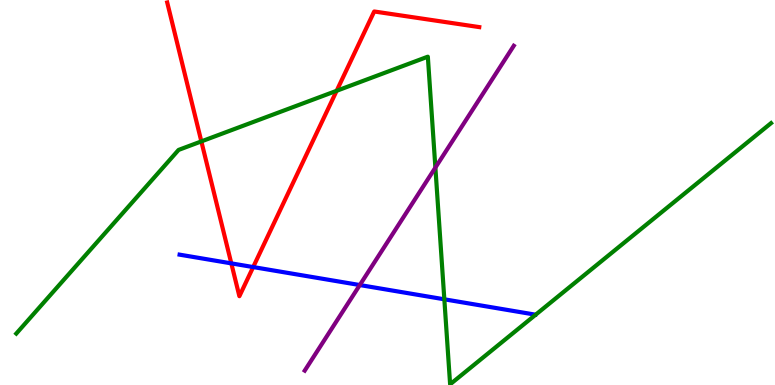[{'lines': ['blue', 'red'], 'intersections': [{'x': 2.98, 'y': 3.16}, {'x': 3.27, 'y': 3.06}]}, {'lines': ['green', 'red'], 'intersections': [{'x': 2.6, 'y': 6.33}, {'x': 4.34, 'y': 7.64}]}, {'lines': ['purple', 'red'], 'intersections': []}, {'lines': ['blue', 'green'], 'intersections': [{'x': 5.73, 'y': 2.23}]}, {'lines': ['blue', 'purple'], 'intersections': [{'x': 4.64, 'y': 2.6}]}, {'lines': ['green', 'purple'], 'intersections': [{'x': 5.62, 'y': 5.65}]}]